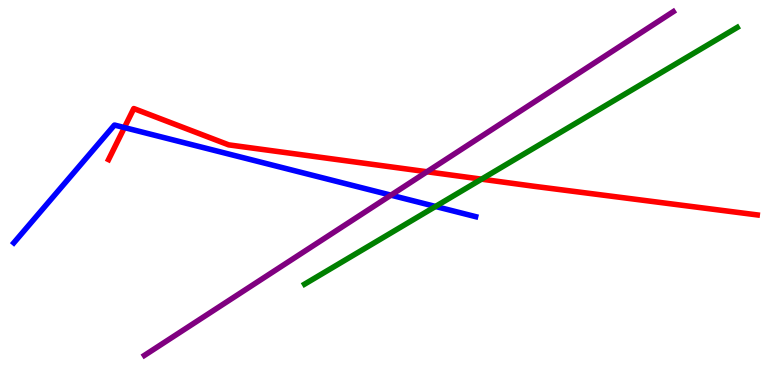[{'lines': ['blue', 'red'], 'intersections': [{'x': 1.61, 'y': 6.69}]}, {'lines': ['green', 'red'], 'intersections': [{'x': 6.21, 'y': 5.35}]}, {'lines': ['purple', 'red'], 'intersections': [{'x': 5.51, 'y': 5.54}]}, {'lines': ['blue', 'green'], 'intersections': [{'x': 5.62, 'y': 4.64}]}, {'lines': ['blue', 'purple'], 'intersections': [{'x': 5.04, 'y': 4.93}]}, {'lines': ['green', 'purple'], 'intersections': []}]